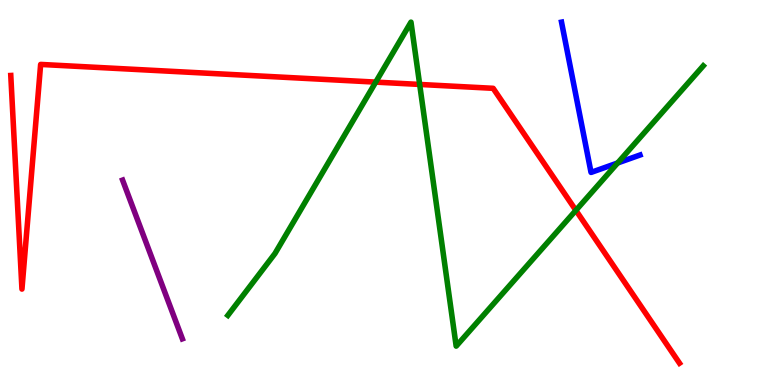[{'lines': ['blue', 'red'], 'intersections': []}, {'lines': ['green', 'red'], 'intersections': [{'x': 4.85, 'y': 7.87}, {'x': 5.42, 'y': 7.81}, {'x': 7.43, 'y': 4.54}]}, {'lines': ['purple', 'red'], 'intersections': []}, {'lines': ['blue', 'green'], 'intersections': [{'x': 7.97, 'y': 5.77}]}, {'lines': ['blue', 'purple'], 'intersections': []}, {'lines': ['green', 'purple'], 'intersections': []}]